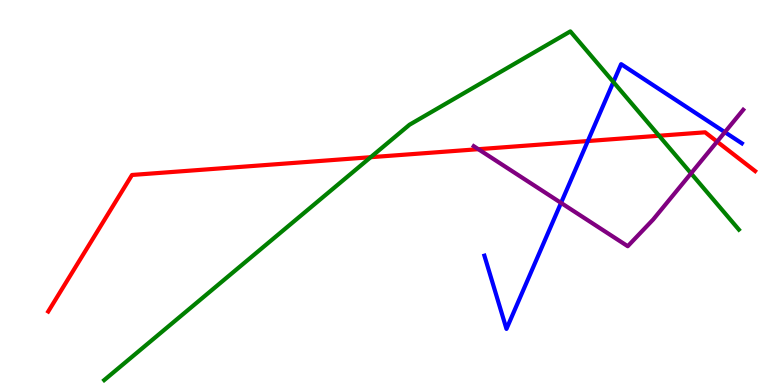[{'lines': ['blue', 'red'], 'intersections': [{'x': 7.58, 'y': 6.34}]}, {'lines': ['green', 'red'], 'intersections': [{'x': 4.78, 'y': 5.92}, {'x': 8.5, 'y': 6.47}]}, {'lines': ['purple', 'red'], 'intersections': [{'x': 6.17, 'y': 6.12}, {'x': 9.25, 'y': 6.32}]}, {'lines': ['blue', 'green'], 'intersections': [{'x': 7.91, 'y': 7.87}]}, {'lines': ['blue', 'purple'], 'intersections': [{'x': 7.24, 'y': 4.73}, {'x': 9.35, 'y': 6.57}]}, {'lines': ['green', 'purple'], 'intersections': [{'x': 8.92, 'y': 5.5}]}]